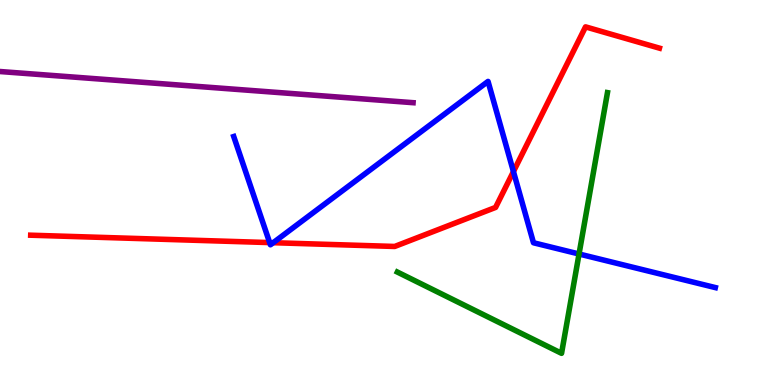[{'lines': ['blue', 'red'], 'intersections': [{'x': 3.48, 'y': 3.7}, {'x': 3.53, 'y': 3.7}, {'x': 6.62, 'y': 5.54}]}, {'lines': ['green', 'red'], 'intersections': []}, {'lines': ['purple', 'red'], 'intersections': []}, {'lines': ['blue', 'green'], 'intersections': [{'x': 7.47, 'y': 3.4}]}, {'lines': ['blue', 'purple'], 'intersections': []}, {'lines': ['green', 'purple'], 'intersections': []}]